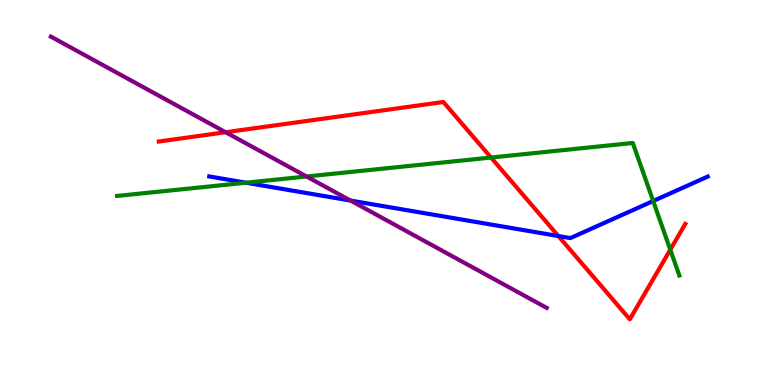[{'lines': ['blue', 'red'], 'intersections': [{'x': 7.2, 'y': 3.87}]}, {'lines': ['green', 'red'], 'intersections': [{'x': 6.34, 'y': 5.91}, {'x': 8.65, 'y': 3.51}]}, {'lines': ['purple', 'red'], 'intersections': [{'x': 2.91, 'y': 6.57}]}, {'lines': ['blue', 'green'], 'intersections': [{'x': 3.17, 'y': 5.25}, {'x': 8.43, 'y': 4.78}]}, {'lines': ['blue', 'purple'], 'intersections': [{'x': 4.52, 'y': 4.79}]}, {'lines': ['green', 'purple'], 'intersections': [{'x': 3.96, 'y': 5.42}]}]